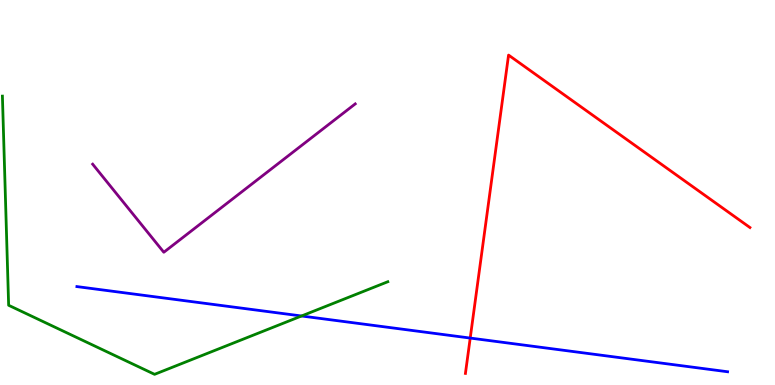[{'lines': ['blue', 'red'], 'intersections': [{'x': 6.07, 'y': 1.22}]}, {'lines': ['green', 'red'], 'intersections': []}, {'lines': ['purple', 'red'], 'intersections': []}, {'lines': ['blue', 'green'], 'intersections': [{'x': 3.89, 'y': 1.79}]}, {'lines': ['blue', 'purple'], 'intersections': []}, {'lines': ['green', 'purple'], 'intersections': []}]